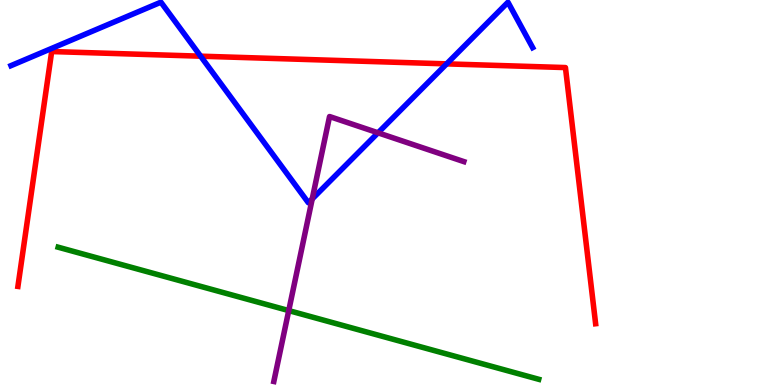[{'lines': ['blue', 'red'], 'intersections': [{'x': 2.59, 'y': 8.54}, {'x': 5.76, 'y': 8.34}]}, {'lines': ['green', 'red'], 'intersections': []}, {'lines': ['purple', 'red'], 'intersections': []}, {'lines': ['blue', 'green'], 'intersections': []}, {'lines': ['blue', 'purple'], 'intersections': [{'x': 4.03, 'y': 4.83}, {'x': 4.88, 'y': 6.55}]}, {'lines': ['green', 'purple'], 'intersections': [{'x': 3.73, 'y': 1.93}]}]